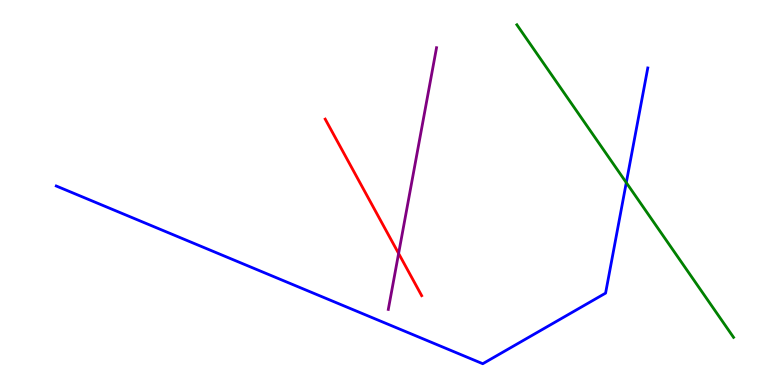[{'lines': ['blue', 'red'], 'intersections': []}, {'lines': ['green', 'red'], 'intersections': []}, {'lines': ['purple', 'red'], 'intersections': [{'x': 5.14, 'y': 3.42}]}, {'lines': ['blue', 'green'], 'intersections': [{'x': 8.08, 'y': 5.26}]}, {'lines': ['blue', 'purple'], 'intersections': []}, {'lines': ['green', 'purple'], 'intersections': []}]